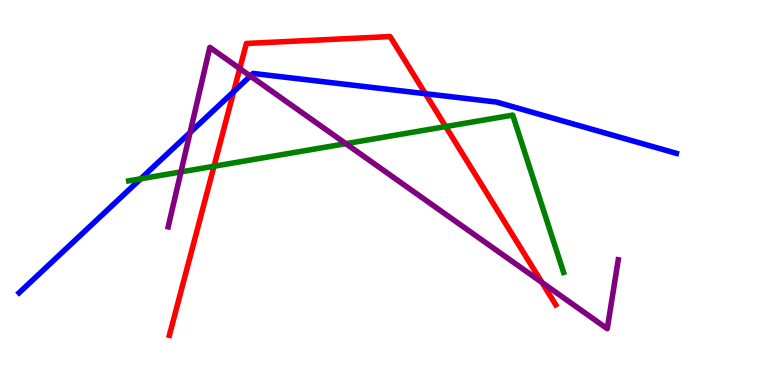[{'lines': ['blue', 'red'], 'intersections': [{'x': 3.02, 'y': 7.62}, {'x': 5.49, 'y': 7.57}]}, {'lines': ['green', 'red'], 'intersections': [{'x': 2.76, 'y': 5.68}, {'x': 5.75, 'y': 6.71}]}, {'lines': ['purple', 'red'], 'intersections': [{'x': 3.09, 'y': 8.22}, {'x': 6.99, 'y': 2.66}]}, {'lines': ['blue', 'green'], 'intersections': [{'x': 1.82, 'y': 5.36}]}, {'lines': ['blue', 'purple'], 'intersections': [{'x': 2.45, 'y': 6.56}, {'x': 3.23, 'y': 8.02}]}, {'lines': ['green', 'purple'], 'intersections': [{'x': 2.33, 'y': 5.53}, {'x': 4.46, 'y': 6.27}]}]